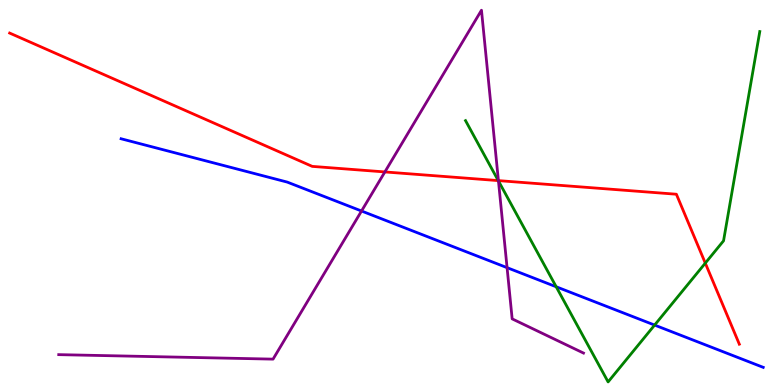[{'lines': ['blue', 'red'], 'intersections': []}, {'lines': ['green', 'red'], 'intersections': [{'x': 6.43, 'y': 5.31}, {'x': 9.1, 'y': 3.17}]}, {'lines': ['purple', 'red'], 'intersections': [{'x': 4.97, 'y': 5.53}, {'x': 6.43, 'y': 5.31}]}, {'lines': ['blue', 'green'], 'intersections': [{'x': 7.18, 'y': 2.55}, {'x': 8.45, 'y': 1.56}]}, {'lines': ['blue', 'purple'], 'intersections': [{'x': 4.66, 'y': 4.52}, {'x': 6.54, 'y': 3.05}]}, {'lines': ['green', 'purple'], 'intersections': [{'x': 6.43, 'y': 5.3}]}]